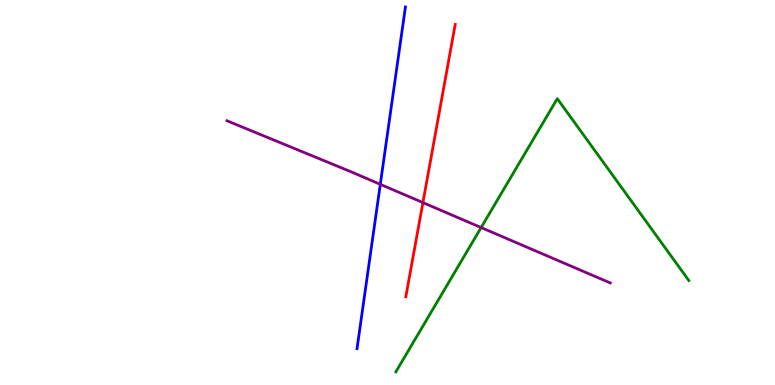[{'lines': ['blue', 'red'], 'intersections': []}, {'lines': ['green', 'red'], 'intersections': []}, {'lines': ['purple', 'red'], 'intersections': [{'x': 5.46, 'y': 4.74}]}, {'lines': ['blue', 'green'], 'intersections': []}, {'lines': ['blue', 'purple'], 'intersections': [{'x': 4.91, 'y': 5.21}]}, {'lines': ['green', 'purple'], 'intersections': [{'x': 6.21, 'y': 4.09}]}]